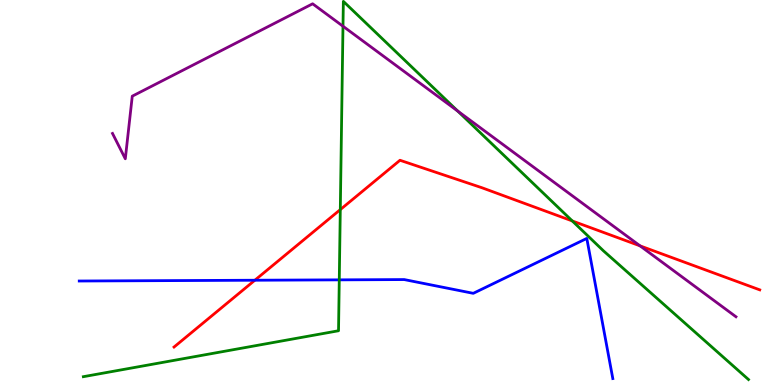[{'lines': ['blue', 'red'], 'intersections': [{'x': 3.29, 'y': 2.72}]}, {'lines': ['green', 'red'], 'intersections': [{'x': 4.39, 'y': 4.56}, {'x': 7.38, 'y': 4.26}]}, {'lines': ['purple', 'red'], 'intersections': [{'x': 8.26, 'y': 3.61}]}, {'lines': ['blue', 'green'], 'intersections': [{'x': 4.38, 'y': 2.73}]}, {'lines': ['blue', 'purple'], 'intersections': []}, {'lines': ['green', 'purple'], 'intersections': [{'x': 4.43, 'y': 9.32}, {'x': 5.91, 'y': 7.12}]}]